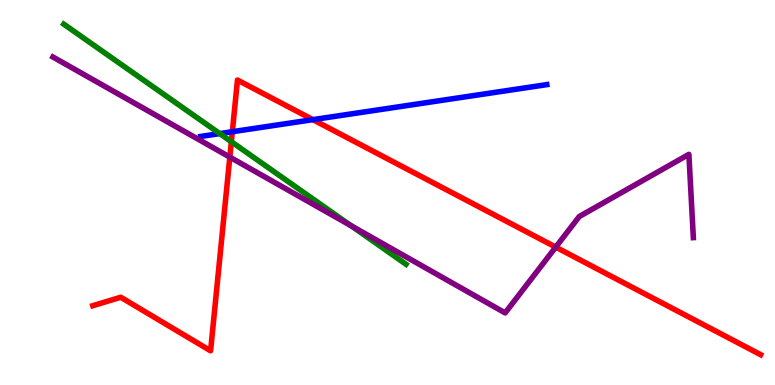[{'lines': ['blue', 'red'], 'intersections': [{'x': 3.0, 'y': 6.58}, {'x': 4.04, 'y': 6.89}]}, {'lines': ['green', 'red'], 'intersections': [{'x': 2.99, 'y': 6.32}]}, {'lines': ['purple', 'red'], 'intersections': [{'x': 2.97, 'y': 5.92}, {'x': 7.17, 'y': 3.58}]}, {'lines': ['blue', 'green'], 'intersections': [{'x': 2.84, 'y': 6.53}]}, {'lines': ['blue', 'purple'], 'intersections': []}, {'lines': ['green', 'purple'], 'intersections': [{'x': 4.53, 'y': 4.14}]}]